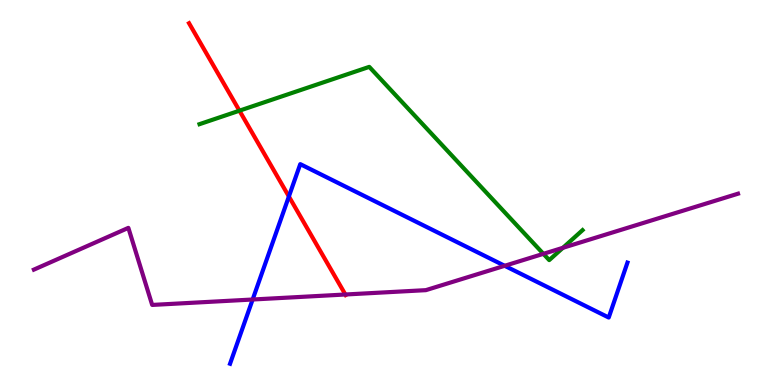[{'lines': ['blue', 'red'], 'intersections': [{'x': 3.73, 'y': 4.9}]}, {'lines': ['green', 'red'], 'intersections': [{'x': 3.09, 'y': 7.13}]}, {'lines': ['purple', 'red'], 'intersections': [{'x': 4.46, 'y': 2.35}]}, {'lines': ['blue', 'green'], 'intersections': []}, {'lines': ['blue', 'purple'], 'intersections': [{'x': 3.26, 'y': 2.22}, {'x': 6.51, 'y': 3.1}]}, {'lines': ['green', 'purple'], 'intersections': [{'x': 7.01, 'y': 3.41}, {'x': 7.26, 'y': 3.56}]}]